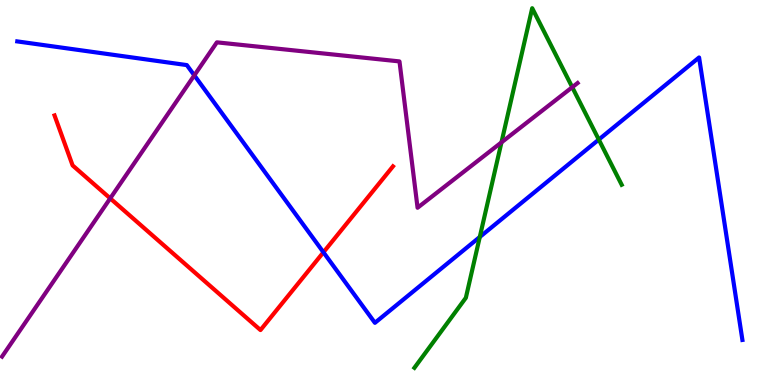[{'lines': ['blue', 'red'], 'intersections': [{'x': 4.17, 'y': 3.45}]}, {'lines': ['green', 'red'], 'intersections': []}, {'lines': ['purple', 'red'], 'intersections': [{'x': 1.42, 'y': 4.85}]}, {'lines': ['blue', 'green'], 'intersections': [{'x': 6.19, 'y': 3.84}, {'x': 7.73, 'y': 6.37}]}, {'lines': ['blue', 'purple'], 'intersections': [{'x': 2.51, 'y': 8.04}]}, {'lines': ['green', 'purple'], 'intersections': [{'x': 6.47, 'y': 6.3}, {'x': 7.38, 'y': 7.73}]}]